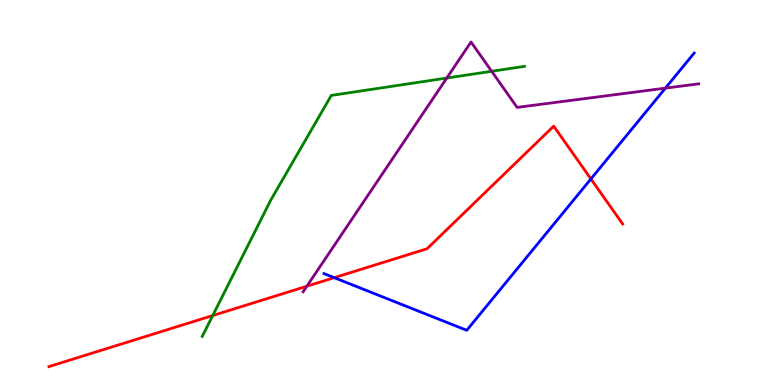[{'lines': ['blue', 'red'], 'intersections': [{'x': 4.31, 'y': 2.79}, {'x': 7.62, 'y': 5.35}]}, {'lines': ['green', 'red'], 'intersections': [{'x': 2.74, 'y': 1.8}]}, {'lines': ['purple', 'red'], 'intersections': [{'x': 3.96, 'y': 2.57}]}, {'lines': ['blue', 'green'], 'intersections': []}, {'lines': ['blue', 'purple'], 'intersections': [{'x': 8.59, 'y': 7.71}]}, {'lines': ['green', 'purple'], 'intersections': [{'x': 5.76, 'y': 7.97}, {'x': 6.34, 'y': 8.15}]}]